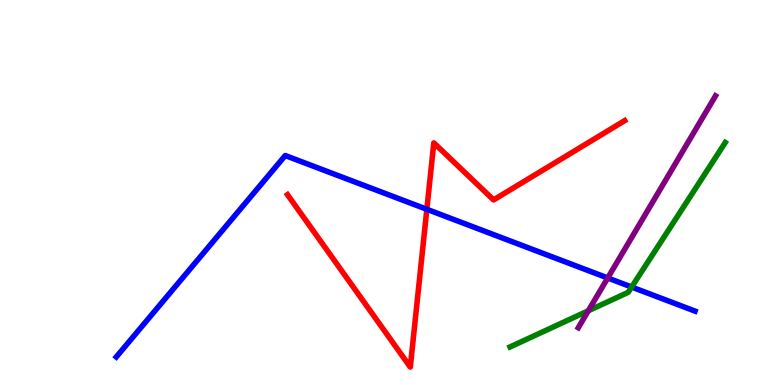[{'lines': ['blue', 'red'], 'intersections': [{'x': 5.51, 'y': 4.56}]}, {'lines': ['green', 'red'], 'intersections': []}, {'lines': ['purple', 'red'], 'intersections': []}, {'lines': ['blue', 'green'], 'intersections': [{'x': 8.15, 'y': 2.54}]}, {'lines': ['blue', 'purple'], 'intersections': [{'x': 7.84, 'y': 2.78}]}, {'lines': ['green', 'purple'], 'intersections': [{'x': 7.59, 'y': 1.93}]}]